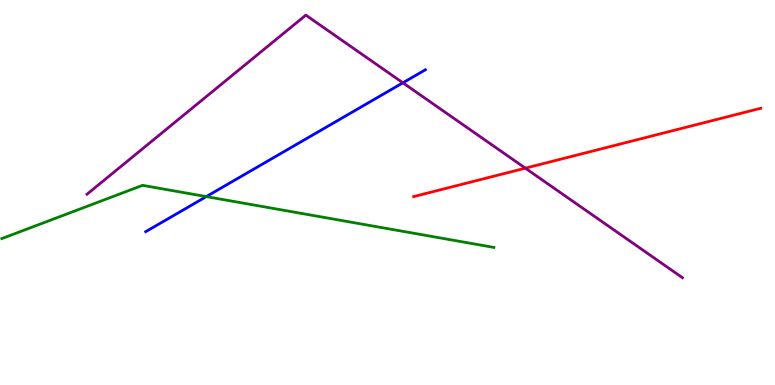[{'lines': ['blue', 'red'], 'intersections': []}, {'lines': ['green', 'red'], 'intersections': []}, {'lines': ['purple', 'red'], 'intersections': [{'x': 6.78, 'y': 5.63}]}, {'lines': ['blue', 'green'], 'intersections': [{'x': 2.66, 'y': 4.89}]}, {'lines': ['blue', 'purple'], 'intersections': [{'x': 5.2, 'y': 7.85}]}, {'lines': ['green', 'purple'], 'intersections': []}]